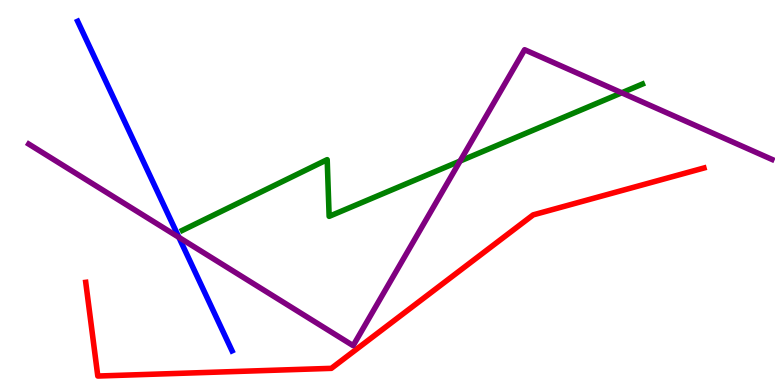[{'lines': ['blue', 'red'], 'intersections': []}, {'lines': ['green', 'red'], 'intersections': []}, {'lines': ['purple', 'red'], 'intersections': []}, {'lines': ['blue', 'green'], 'intersections': []}, {'lines': ['blue', 'purple'], 'intersections': [{'x': 2.31, 'y': 3.84}]}, {'lines': ['green', 'purple'], 'intersections': [{'x': 5.94, 'y': 5.82}, {'x': 8.02, 'y': 7.59}]}]